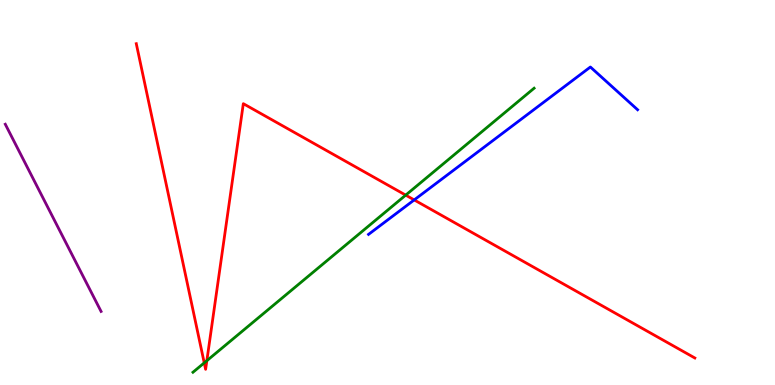[{'lines': ['blue', 'red'], 'intersections': [{'x': 5.34, 'y': 4.81}]}, {'lines': ['green', 'red'], 'intersections': [{'x': 2.64, 'y': 0.575}, {'x': 2.67, 'y': 0.631}, {'x': 5.23, 'y': 4.93}]}, {'lines': ['purple', 'red'], 'intersections': []}, {'lines': ['blue', 'green'], 'intersections': []}, {'lines': ['blue', 'purple'], 'intersections': []}, {'lines': ['green', 'purple'], 'intersections': []}]